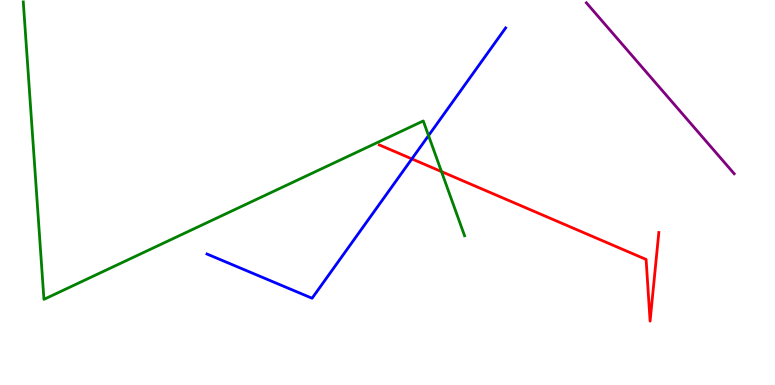[{'lines': ['blue', 'red'], 'intersections': [{'x': 5.31, 'y': 5.87}]}, {'lines': ['green', 'red'], 'intersections': [{'x': 5.7, 'y': 5.54}]}, {'lines': ['purple', 'red'], 'intersections': []}, {'lines': ['blue', 'green'], 'intersections': [{'x': 5.53, 'y': 6.48}]}, {'lines': ['blue', 'purple'], 'intersections': []}, {'lines': ['green', 'purple'], 'intersections': []}]